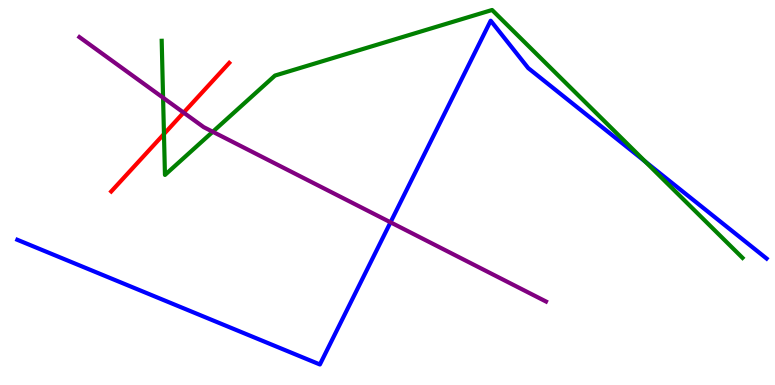[{'lines': ['blue', 'red'], 'intersections': []}, {'lines': ['green', 'red'], 'intersections': [{'x': 2.12, 'y': 6.52}]}, {'lines': ['purple', 'red'], 'intersections': [{'x': 2.37, 'y': 7.08}]}, {'lines': ['blue', 'green'], 'intersections': [{'x': 8.33, 'y': 5.8}]}, {'lines': ['blue', 'purple'], 'intersections': [{'x': 5.04, 'y': 4.23}]}, {'lines': ['green', 'purple'], 'intersections': [{'x': 2.1, 'y': 7.46}, {'x': 2.75, 'y': 6.58}]}]